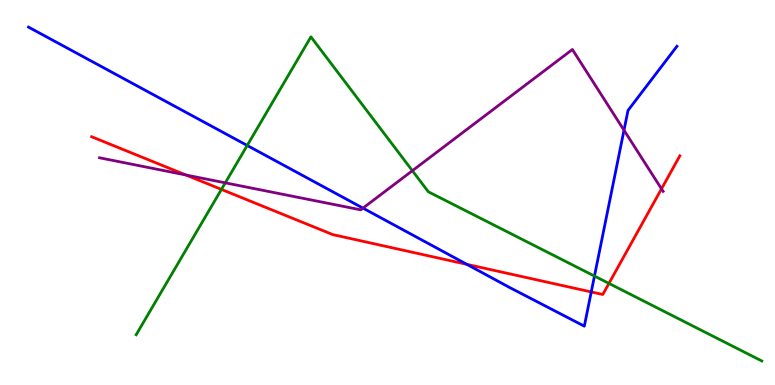[{'lines': ['blue', 'red'], 'intersections': [{'x': 6.02, 'y': 3.13}, {'x': 7.63, 'y': 2.42}]}, {'lines': ['green', 'red'], 'intersections': [{'x': 2.86, 'y': 5.08}, {'x': 7.86, 'y': 2.64}]}, {'lines': ['purple', 'red'], 'intersections': [{'x': 2.4, 'y': 5.45}, {'x': 8.54, 'y': 5.09}]}, {'lines': ['blue', 'green'], 'intersections': [{'x': 3.19, 'y': 6.22}, {'x': 7.67, 'y': 2.83}]}, {'lines': ['blue', 'purple'], 'intersections': [{'x': 4.68, 'y': 4.59}, {'x': 8.05, 'y': 6.62}]}, {'lines': ['green', 'purple'], 'intersections': [{'x': 2.91, 'y': 5.25}, {'x': 5.32, 'y': 5.57}]}]